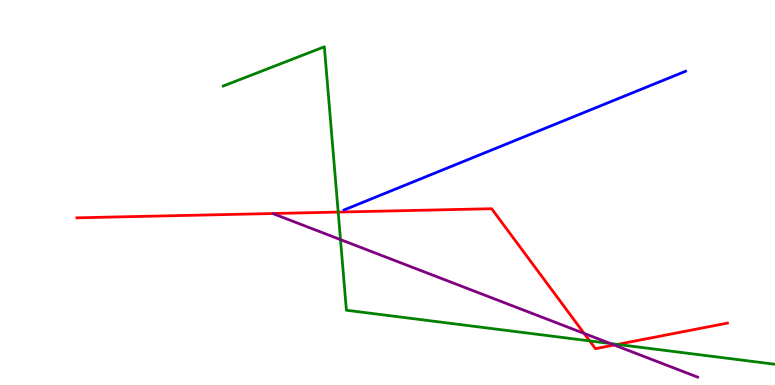[{'lines': ['blue', 'red'], 'intersections': []}, {'lines': ['green', 'red'], 'intersections': [{'x': 4.36, 'y': 4.49}, {'x': 7.61, 'y': 1.15}, {'x': 7.97, 'y': 1.05}]}, {'lines': ['purple', 'red'], 'intersections': [{'x': 7.54, 'y': 1.34}, {'x': 7.93, 'y': 1.04}]}, {'lines': ['blue', 'green'], 'intersections': []}, {'lines': ['blue', 'purple'], 'intersections': []}, {'lines': ['green', 'purple'], 'intersections': [{'x': 4.39, 'y': 3.78}, {'x': 7.88, 'y': 1.08}]}]